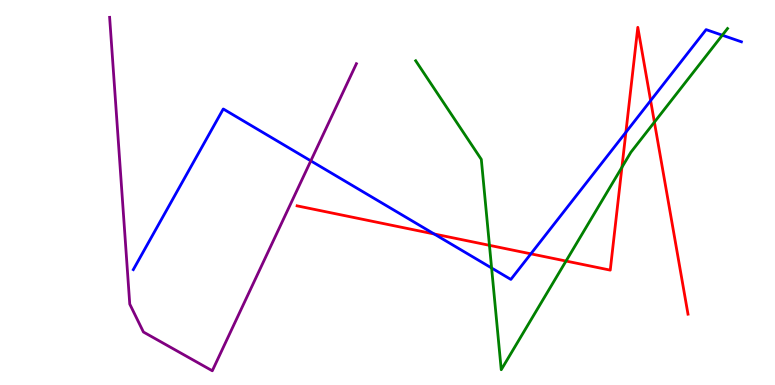[{'lines': ['blue', 'red'], 'intersections': [{'x': 5.6, 'y': 3.92}, {'x': 6.85, 'y': 3.41}, {'x': 8.08, 'y': 6.56}, {'x': 8.4, 'y': 7.39}]}, {'lines': ['green', 'red'], 'intersections': [{'x': 6.32, 'y': 3.63}, {'x': 7.3, 'y': 3.22}, {'x': 8.02, 'y': 5.66}, {'x': 8.44, 'y': 6.83}]}, {'lines': ['purple', 'red'], 'intersections': []}, {'lines': ['blue', 'green'], 'intersections': [{'x': 6.34, 'y': 3.04}, {'x': 9.32, 'y': 9.09}]}, {'lines': ['blue', 'purple'], 'intersections': [{'x': 4.01, 'y': 5.82}]}, {'lines': ['green', 'purple'], 'intersections': []}]